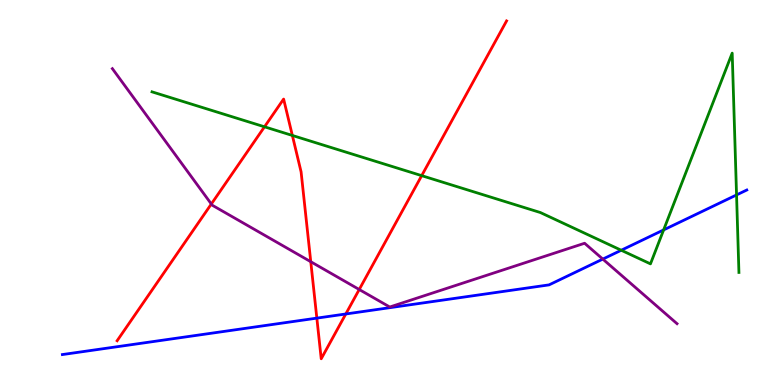[{'lines': ['blue', 'red'], 'intersections': [{'x': 4.09, 'y': 1.74}, {'x': 4.46, 'y': 1.84}]}, {'lines': ['green', 'red'], 'intersections': [{'x': 3.41, 'y': 6.71}, {'x': 3.77, 'y': 6.48}, {'x': 5.44, 'y': 5.44}]}, {'lines': ['purple', 'red'], 'intersections': [{'x': 2.73, 'y': 4.7}, {'x': 4.01, 'y': 3.2}, {'x': 4.64, 'y': 2.48}]}, {'lines': ['blue', 'green'], 'intersections': [{'x': 8.02, 'y': 3.5}, {'x': 8.56, 'y': 4.03}, {'x': 9.5, 'y': 4.94}]}, {'lines': ['blue', 'purple'], 'intersections': [{'x': 7.78, 'y': 3.27}]}, {'lines': ['green', 'purple'], 'intersections': []}]